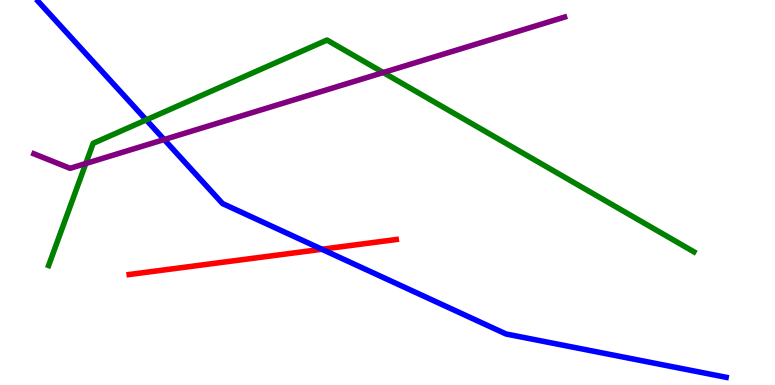[{'lines': ['blue', 'red'], 'intersections': [{'x': 4.15, 'y': 3.53}]}, {'lines': ['green', 'red'], 'intersections': []}, {'lines': ['purple', 'red'], 'intersections': []}, {'lines': ['blue', 'green'], 'intersections': [{'x': 1.89, 'y': 6.89}]}, {'lines': ['blue', 'purple'], 'intersections': [{'x': 2.12, 'y': 6.38}]}, {'lines': ['green', 'purple'], 'intersections': [{'x': 1.11, 'y': 5.75}, {'x': 4.95, 'y': 8.12}]}]